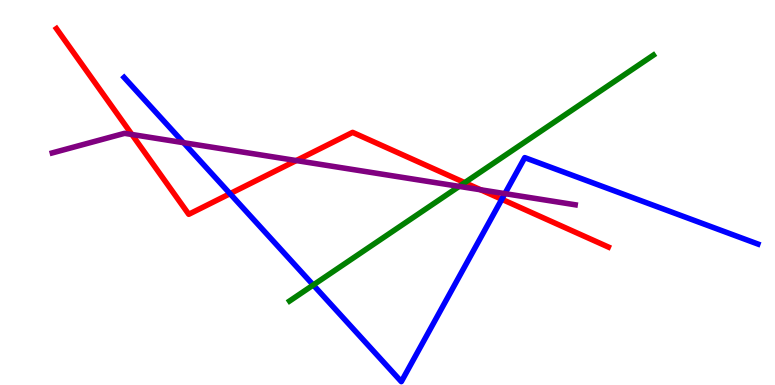[{'lines': ['blue', 'red'], 'intersections': [{'x': 2.97, 'y': 4.97}, {'x': 6.47, 'y': 4.82}]}, {'lines': ['green', 'red'], 'intersections': [{'x': 6.0, 'y': 5.26}]}, {'lines': ['purple', 'red'], 'intersections': [{'x': 1.7, 'y': 6.51}, {'x': 3.82, 'y': 5.83}, {'x': 6.2, 'y': 5.07}]}, {'lines': ['blue', 'green'], 'intersections': [{'x': 4.04, 'y': 2.6}]}, {'lines': ['blue', 'purple'], 'intersections': [{'x': 2.37, 'y': 6.29}, {'x': 6.51, 'y': 4.97}]}, {'lines': ['green', 'purple'], 'intersections': [{'x': 5.93, 'y': 5.16}]}]